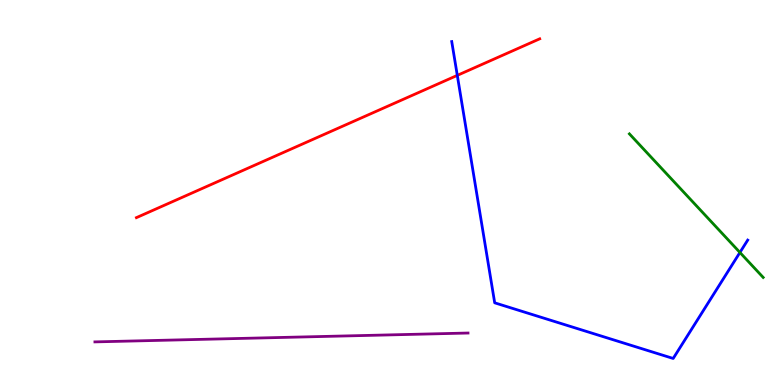[{'lines': ['blue', 'red'], 'intersections': [{'x': 5.9, 'y': 8.04}]}, {'lines': ['green', 'red'], 'intersections': []}, {'lines': ['purple', 'red'], 'intersections': []}, {'lines': ['blue', 'green'], 'intersections': [{'x': 9.55, 'y': 3.44}]}, {'lines': ['blue', 'purple'], 'intersections': []}, {'lines': ['green', 'purple'], 'intersections': []}]